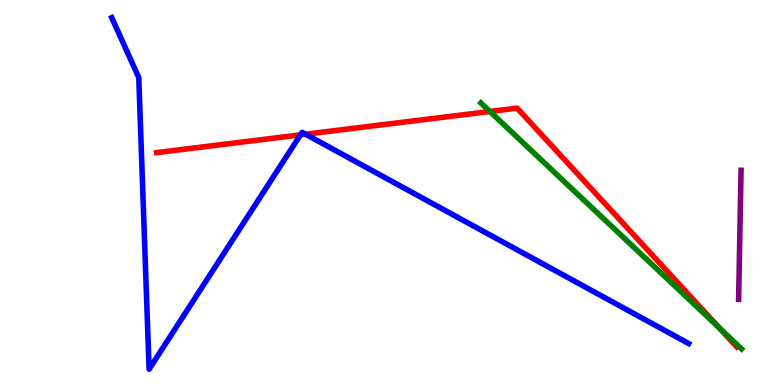[{'lines': ['blue', 'red'], 'intersections': [{'x': 3.88, 'y': 6.5}, {'x': 3.94, 'y': 6.51}]}, {'lines': ['green', 'red'], 'intersections': [{'x': 6.32, 'y': 7.1}, {'x': 9.28, 'y': 1.48}]}, {'lines': ['purple', 'red'], 'intersections': []}, {'lines': ['blue', 'green'], 'intersections': []}, {'lines': ['blue', 'purple'], 'intersections': []}, {'lines': ['green', 'purple'], 'intersections': []}]